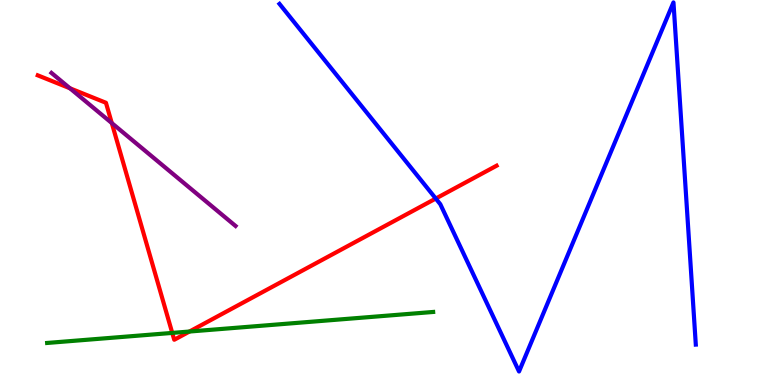[{'lines': ['blue', 'red'], 'intersections': [{'x': 5.62, 'y': 4.84}]}, {'lines': ['green', 'red'], 'intersections': [{'x': 2.22, 'y': 1.35}, {'x': 2.44, 'y': 1.39}]}, {'lines': ['purple', 'red'], 'intersections': [{'x': 0.903, 'y': 7.71}, {'x': 1.44, 'y': 6.8}]}, {'lines': ['blue', 'green'], 'intersections': []}, {'lines': ['blue', 'purple'], 'intersections': []}, {'lines': ['green', 'purple'], 'intersections': []}]